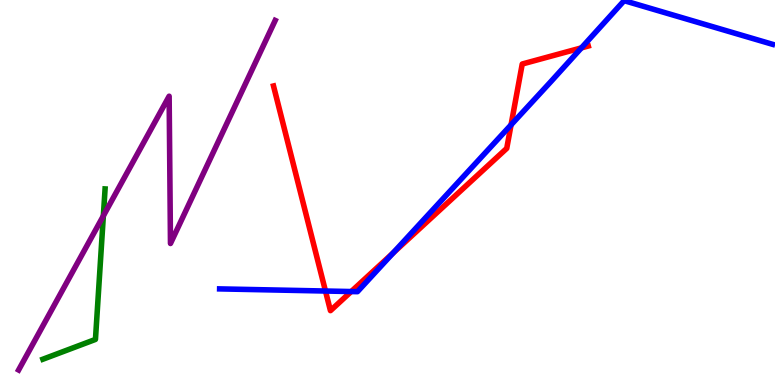[{'lines': ['blue', 'red'], 'intersections': [{'x': 4.2, 'y': 2.44}, {'x': 4.53, 'y': 2.43}, {'x': 5.07, 'y': 3.43}, {'x': 6.59, 'y': 6.76}, {'x': 7.5, 'y': 8.76}]}, {'lines': ['green', 'red'], 'intersections': []}, {'lines': ['purple', 'red'], 'intersections': []}, {'lines': ['blue', 'green'], 'intersections': []}, {'lines': ['blue', 'purple'], 'intersections': []}, {'lines': ['green', 'purple'], 'intersections': [{'x': 1.33, 'y': 4.39}]}]